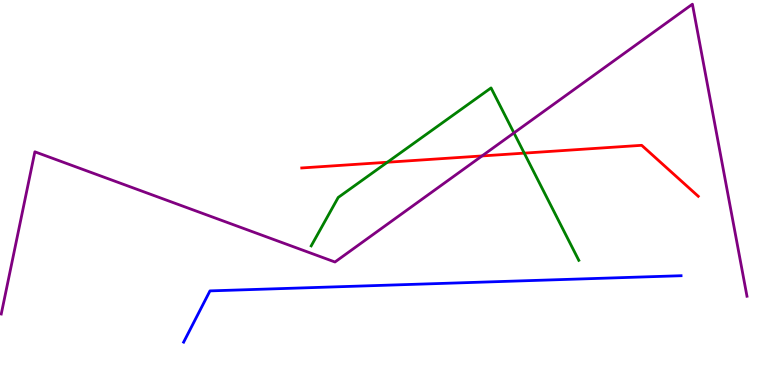[{'lines': ['blue', 'red'], 'intersections': []}, {'lines': ['green', 'red'], 'intersections': [{'x': 5.0, 'y': 5.79}, {'x': 6.76, 'y': 6.02}]}, {'lines': ['purple', 'red'], 'intersections': [{'x': 6.22, 'y': 5.95}]}, {'lines': ['blue', 'green'], 'intersections': []}, {'lines': ['blue', 'purple'], 'intersections': []}, {'lines': ['green', 'purple'], 'intersections': [{'x': 6.63, 'y': 6.55}]}]